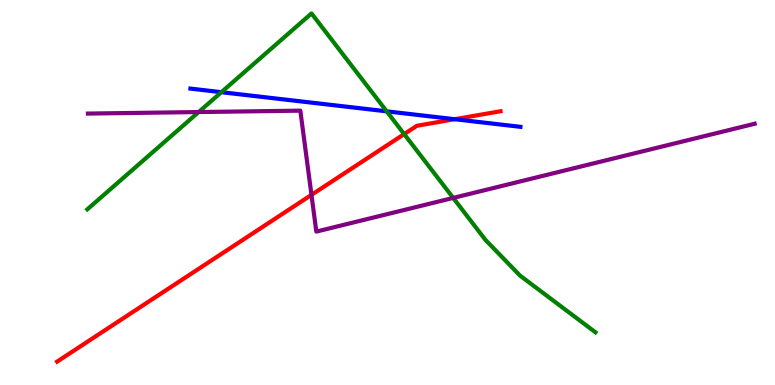[{'lines': ['blue', 'red'], 'intersections': [{'x': 5.87, 'y': 6.9}]}, {'lines': ['green', 'red'], 'intersections': [{'x': 5.22, 'y': 6.52}]}, {'lines': ['purple', 'red'], 'intersections': [{'x': 4.02, 'y': 4.94}]}, {'lines': ['blue', 'green'], 'intersections': [{'x': 2.86, 'y': 7.61}, {'x': 4.99, 'y': 7.11}]}, {'lines': ['blue', 'purple'], 'intersections': []}, {'lines': ['green', 'purple'], 'intersections': [{'x': 2.56, 'y': 7.09}, {'x': 5.85, 'y': 4.86}]}]